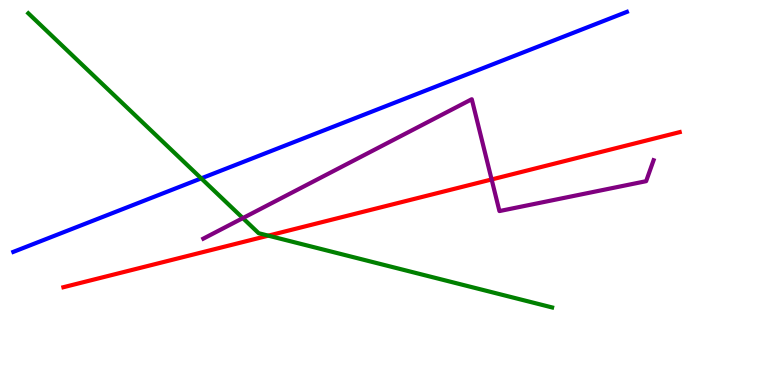[{'lines': ['blue', 'red'], 'intersections': []}, {'lines': ['green', 'red'], 'intersections': [{'x': 3.46, 'y': 3.88}]}, {'lines': ['purple', 'red'], 'intersections': [{'x': 6.34, 'y': 5.34}]}, {'lines': ['blue', 'green'], 'intersections': [{'x': 2.6, 'y': 5.37}]}, {'lines': ['blue', 'purple'], 'intersections': []}, {'lines': ['green', 'purple'], 'intersections': [{'x': 3.13, 'y': 4.33}]}]